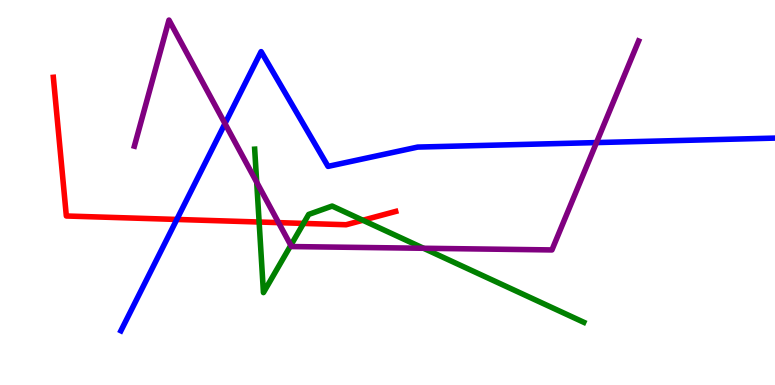[{'lines': ['blue', 'red'], 'intersections': [{'x': 2.28, 'y': 4.3}]}, {'lines': ['green', 'red'], 'intersections': [{'x': 3.34, 'y': 4.23}, {'x': 3.92, 'y': 4.2}, {'x': 4.68, 'y': 4.28}]}, {'lines': ['purple', 'red'], 'intersections': [{'x': 3.59, 'y': 4.22}]}, {'lines': ['blue', 'green'], 'intersections': []}, {'lines': ['blue', 'purple'], 'intersections': [{'x': 2.9, 'y': 6.79}, {'x': 7.7, 'y': 6.3}]}, {'lines': ['green', 'purple'], 'intersections': [{'x': 3.31, 'y': 5.27}, {'x': 3.75, 'y': 3.63}, {'x': 5.46, 'y': 3.55}]}]